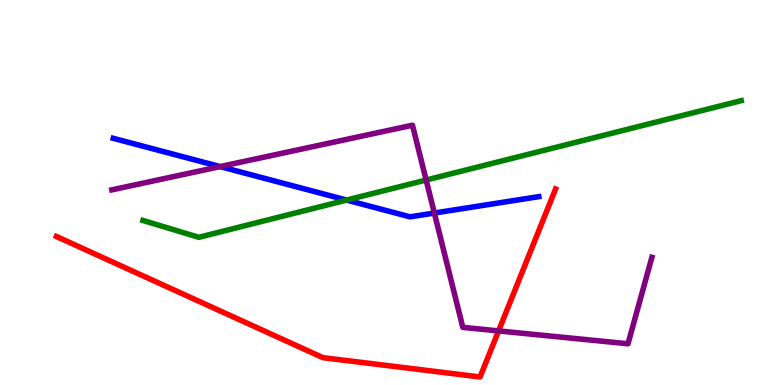[{'lines': ['blue', 'red'], 'intersections': []}, {'lines': ['green', 'red'], 'intersections': []}, {'lines': ['purple', 'red'], 'intersections': [{'x': 6.43, 'y': 1.4}]}, {'lines': ['blue', 'green'], 'intersections': [{'x': 4.47, 'y': 4.8}]}, {'lines': ['blue', 'purple'], 'intersections': [{'x': 2.84, 'y': 5.67}, {'x': 5.6, 'y': 4.47}]}, {'lines': ['green', 'purple'], 'intersections': [{'x': 5.5, 'y': 5.32}]}]